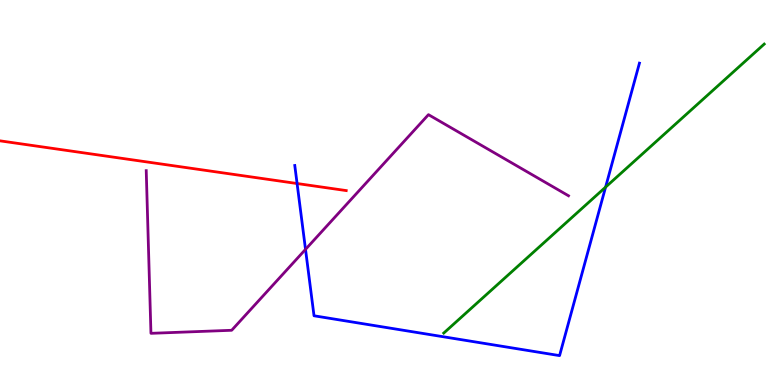[{'lines': ['blue', 'red'], 'intersections': [{'x': 3.83, 'y': 5.23}]}, {'lines': ['green', 'red'], 'intersections': []}, {'lines': ['purple', 'red'], 'intersections': []}, {'lines': ['blue', 'green'], 'intersections': [{'x': 7.81, 'y': 5.14}]}, {'lines': ['blue', 'purple'], 'intersections': [{'x': 3.94, 'y': 3.52}]}, {'lines': ['green', 'purple'], 'intersections': []}]